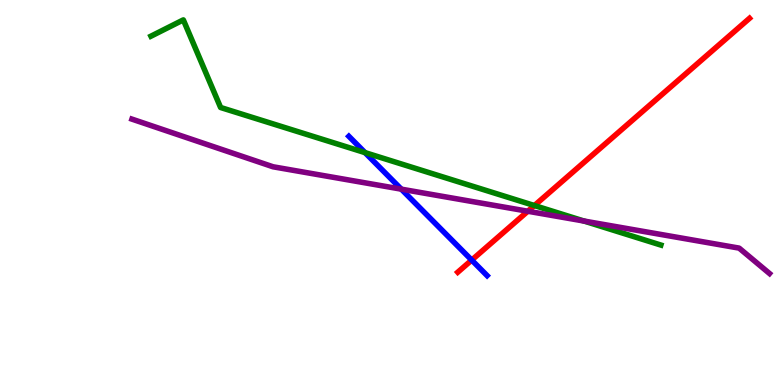[{'lines': ['blue', 'red'], 'intersections': [{'x': 6.09, 'y': 3.24}]}, {'lines': ['green', 'red'], 'intersections': [{'x': 6.9, 'y': 4.66}]}, {'lines': ['purple', 'red'], 'intersections': [{'x': 6.81, 'y': 4.51}]}, {'lines': ['blue', 'green'], 'intersections': [{'x': 4.71, 'y': 6.04}]}, {'lines': ['blue', 'purple'], 'intersections': [{'x': 5.18, 'y': 5.09}]}, {'lines': ['green', 'purple'], 'intersections': [{'x': 7.54, 'y': 4.26}]}]